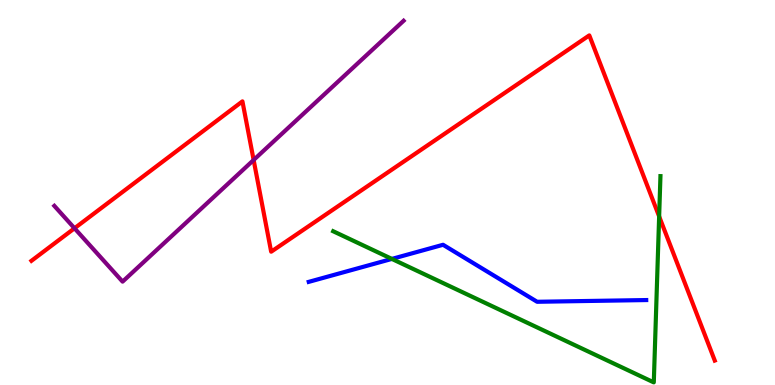[{'lines': ['blue', 'red'], 'intersections': []}, {'lines': ['green', 'red'], 'intersections': [{'x': 8.51, 'y': 4.38}]}, {'lines': ['purple', 'red'], 'intersections': [{'x': 0.961, 'y': 4.07}, {'x': 3.27, 'y': 5.84}]}, {'lines': ['blue', 'green'], 'intersections': [{'x': 5.06, 'y': 3.27}]}, {'lines': ['blue', 'purple'], 'intersections': []}, {'lines': ['green', 'purple'], 'intersections': []}]